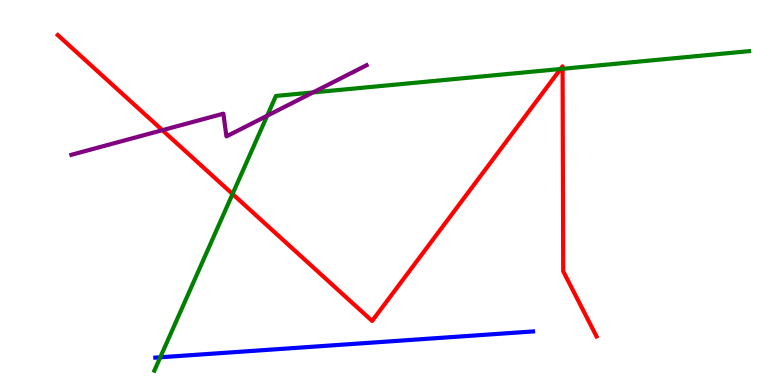[{'lines': ['blue', 'red'], 'intersections': []}, {'lines': ['green', 'red'], 'intersections': [{'x': 3.0, 'y': 4.96}, {'x': 7.23, 'y': 8.21}, {'x': 7.26, 'y': 8.21}]}, {'lines': ['purple', 'red'], 'intersections': [{'x': 2.1, 'y': 6.62}]}, {'lines': ['blue', 'green'], 'intersections': [{'x': 2.07, 'y': 0.72}]}, {'lines': ['blue', 'purple'], 'intersections': []}, {'lines': ['green', 'purple'], 'intersections': [{'x': 3.45, 'y': 6.99}, {'x': 4.04, 'y': 7.6}]}]